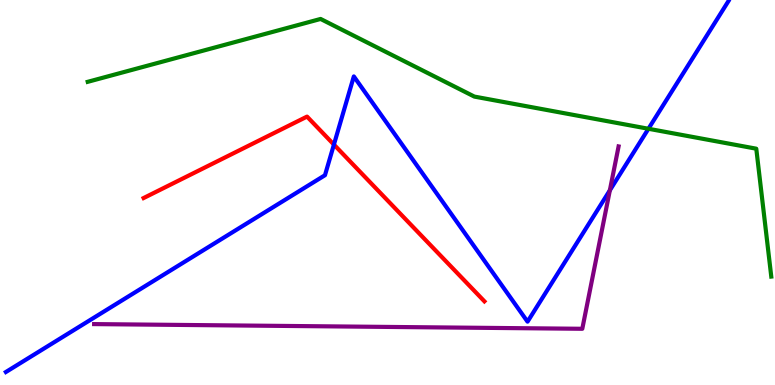[{'lines': ['blue', 'red'], 'intersections': [{'x': 4.31, 'y': 6.24}]}, {'lines': ['green', 'red'], 'intersections': []}, {'lines': ['purple', 'red'], 'intersections': []}, {'lines': ['blue', 'green'], 'intersections': [{'x': 8.37, 'y': 6.66}]}, {'lines': ['blue', 'purple'], 'intersections': [{'x': 7.87, 'y': 5.06}]}, {'lines': ['green', 'purple'], 'intersections': []}]